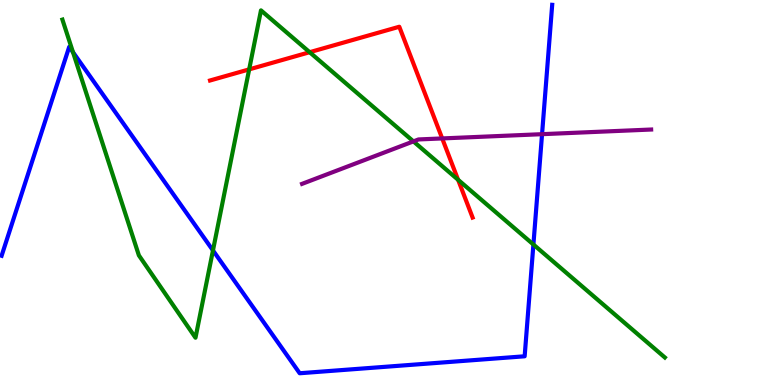[{'lines': ['blue', 'red'], 'intersections': []}, {'lines': ['green', 'red'], 'intersections': [{'x': 3.22, 'y': 8.2}, {'x': 4.0, 'y': 8.64}, {'x': 5.91, 'y': 5.33}]}, {'lines': ['purple', 'red'], 'intersections': [{'x': 5.71, 'y': 6.4}]}, {'lines': ['blue', 'green'], 'intersections': [{'x': 0.942, 'y': 8.65}, {'x': 2.75, 'y': 3.5}, {'x': 6.88, 'y': 3.65}]}, {'lines': ['blue', 'purple'], 'intersections': [{'x': 6.99, 'y': 6.51}]}, {'lines': ['green', 'purple'], 'intersections': [{'x': 5.33, 'y': 6.33}]}]